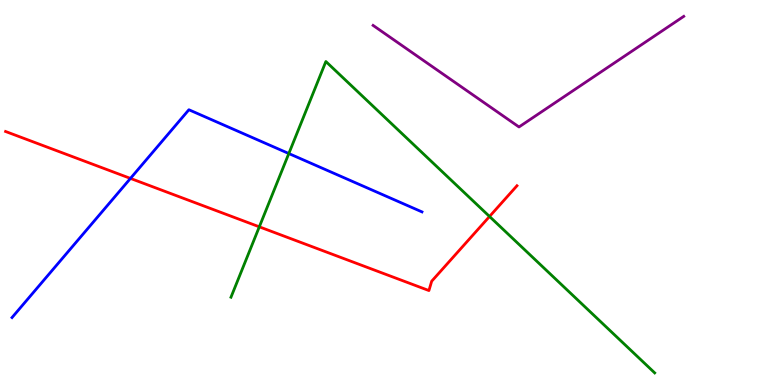[{'lines': ['blue', 'red'], 'intersections': [{'x': 1.68, 'y': 5.37}]}, {'lines': ['green', 'red'], 'intersections': [{'x': 3.35, 'y': 4.11}, {'x': 6.32, 'y': 4.38}]}, {'lines': ['purple', 'red'], 'intersections': []}, {'lines': ['blue', 'green'], 'intersections': [{'x': 3.73, 'y': 6.01}]}, {'lines': ['blue', 'purple'], 'intersections': []}, {'lines': ['green', 'purple'], 'intersections': []}]